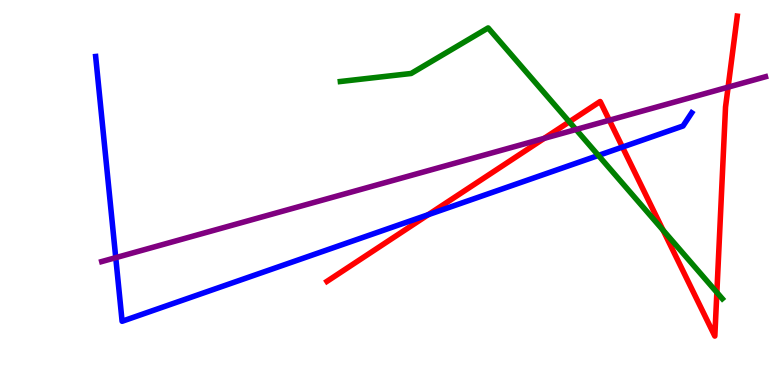[{'lines': ['blue', 'red'], 'intersections': [{'x': 5.53, 'y': 4.42}, {'x': 8.03, 'y': 6.18}]}, {'lines': ['green', 'red'], 'intersections': [{'x': 7.35, 'y': 6.84}, {'x': 8.56, 'y': 4.02}, {'x': 9.25, 'y': 2.4}]}, {'lines': ['purple', 'red'], 'intersections': [{'x': 7.02, 'y': 6.41}, {'x': 7.86, 'y': 6.88}, {'x': 9.39, 'y': 7.74}]}, {'lines': ['blue', 'green'], 'intersections': [{'x': 7.72, 'y': 5.96}]}, {'lines': ['blue', 'purple'], 'intersections': [{'x': 1.49, 'y': 3.31}]}, {'lines': ['green', 'purple'], 'intersections': [{'x': 7.43, 'y': 6.64}]}]